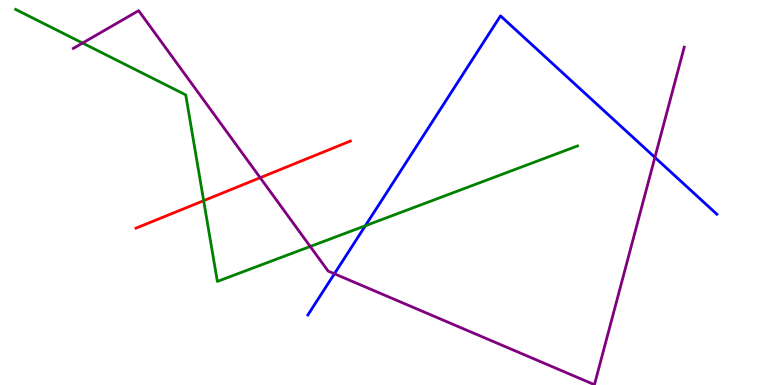[{'lines': ['blue', 'red'], 'intersections': []}, {'lines': ['green', 'red'], 'intersections': [{'x': 2.63, 'y': 4.79}]}, {'lines': ['purple', 'red'], 'intersections': [{'x': 3.36, 'y': 5.38}]}, {'lines': ['blue', 'green'], 'intersections': [{'x': 4.71, 'y': 4.14}]}, {'lines': ['blue', 'purple'], 'intersections': [{'x': 4.32, 'y': 2.89}, {'x': 8.45, 'y': 5.91}]}, {'lines': ['green', 'purple'], 'intersections': [{'x': 1.07, 'y': 8.88}, {'x': 4.0, 'y': 3.6}]}]